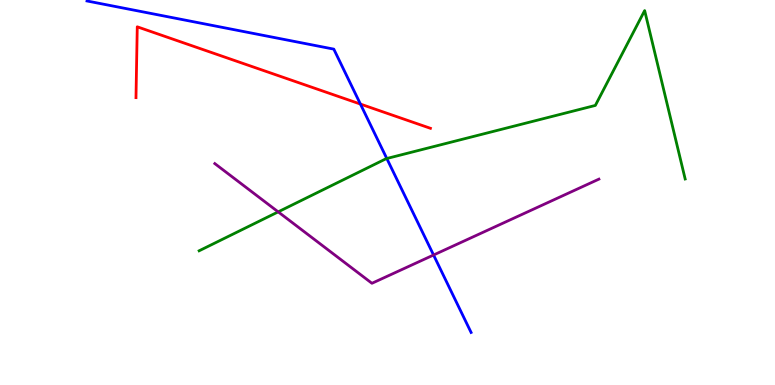[{'lines': ['blue', 'red'], 'intersections': [{'x': 4.65, 'y': 7.3}]}, {'lines': ['green', 'red'], 'intersections': []}, {'lines': ['purple', 'red'], 'intersections': []}, {'lines': ['blue', 'green'], 'intersections': [{'x': 4.99, 'y': 5.88}]}, {'lines': ['blue', 'purple'], 'intersections': [{'x': 5.59, 'y': 3.38}]}, {'lines': ['green', 'purple'], 'intersections': [{'x': 3.59, 'y': 4.5}]}]